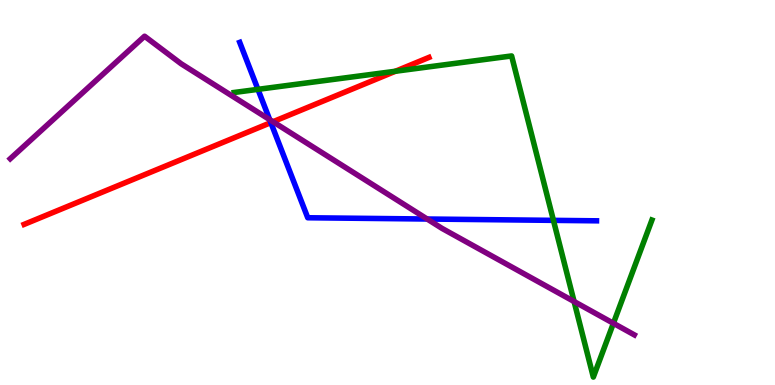[{'lines': ['blue', 'red'], 'intersections': [{'x': 3.49, 'y': 6.82}]}, {'lines': ['green', 'red'], 'intersections': [{'x': 5.1, 'y': 8.15}]}, {'lines': ['purple', 'red'], 'intersections': [{'x': 3.52, 'y': 6.84}]}, {'lines': ['blue', 'green'], 'intersections': [{'x': 3.33, 'y': 7.68}, {'x': 7.14, 'y': 4.28}]}, {'lines': ['blue', 'purple'], 'intersections': [{'x': 3.48, 'y': 6.89}, {'x': 5.51, 'y': 4.31}]}, {'lines': ['green', 'purple'], 'intersections': [{'x': 7.41, 'y': 2.17}, {'x': 7.91, 'y': 1.6}]}]